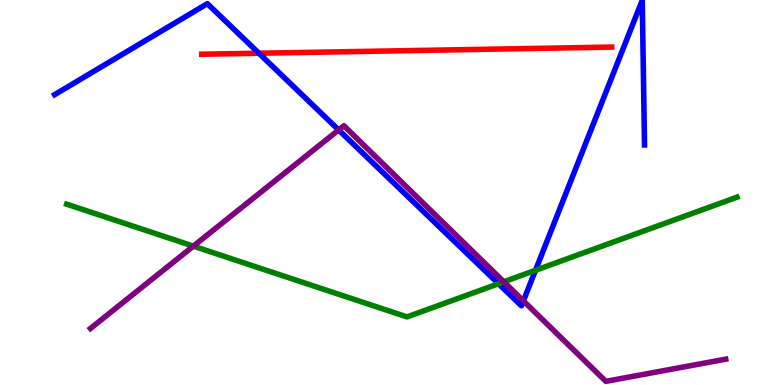[{'lines': ['blue', 'red'], 'intersections': [{'x': 3.34, 'y': 8.62}]}, {'lines': ['green', 'red'], 'intersections': []}, {'lines': ['purple', 'red'], 'intersections': []}, {'lines': ['blue', 'green'], 'intersections': [{'x': 6.43, 'y': 2.63}, {'x': 6.91, 'y': 2.98}]}, {'lines': ['blue', 'purple'], 'intersections': [{'x': 4.37, 'y': 6.63}, {'x': 6.75, 'y': 2.18}]}, {'lines': ['green', 'purple'], 'intersections': [{'x': 2.5, 'y': 3.61}, {'x': 6.5, 'y': 2.68}]}]